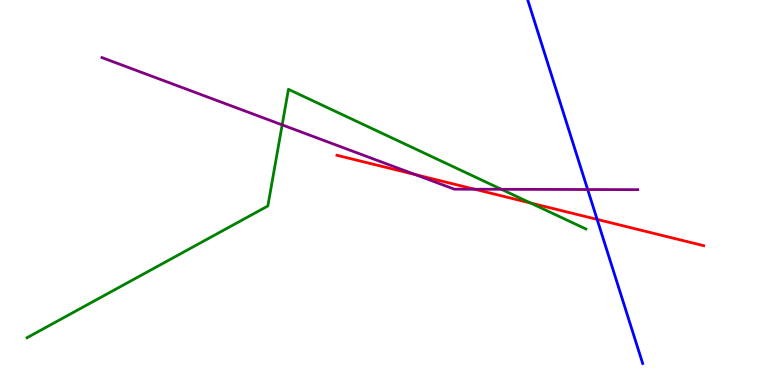[{'lines': ['blue', 'red'], 'intersections': [{'x': 7.7, 'y': 4.3}]}, {'lines': ['green', 'red'], 'intersections': [{'x': 6.85, 'y': 4.73}]}, {'lines': ['purple', 'red'], 'intersections': [{'x': 5.36, 'y': 5.47}, {'x': 6.13, 'y': 5.08}]}, {'lines': ['blue', 'green'], 'intersections': []}, {'lines': ['blue', 'purple'], 'intersections': [{'x': 7.58, 'y': 5.08}]}, {'lines': ['green', 'purple'], 'intersections': [{'x': 3.64, 'y': 6.76}, {'x': 6.47, 'y': 5.08}]}]